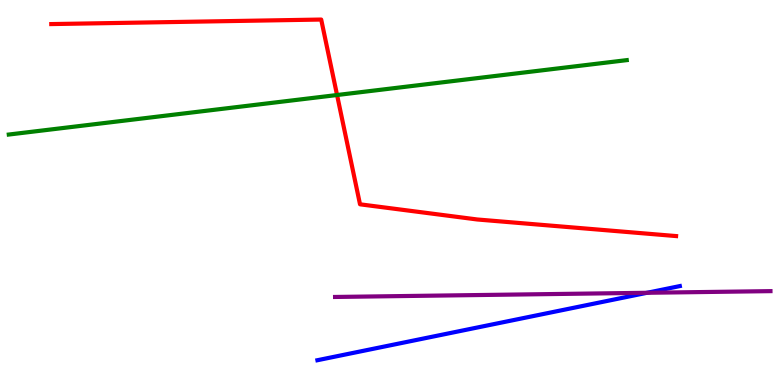[{'lines': ['blue', 'red'], 'intersections': []}, {'lines': ['green', 'red'], 'intersections': [{'x': 4.35, 'y': 7.53}]}, {'lines': ['purple', 'red'], 'intersections': []}, {'lines': ['blue', 'green'], 'intersections': []}, {'lines': ['blue', 'purple'], 'intersections': [{'x': 8.35, 'y': 2.4}]}, {'lines': ['green', 'purple'], 'intersections': []}]